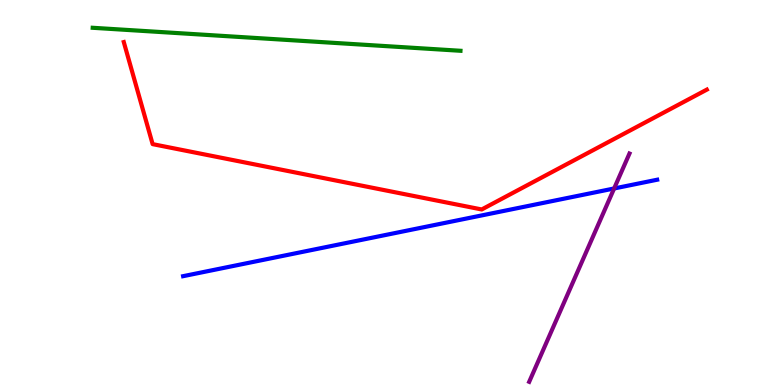[{'lines': ['blue', 'red'], 'intersections': []}, {'lines': ['green', 'red'], 'intersections': []}, {'lines': ['purple', 'red'], 'intersections': []}, {'lines': ['blue', 'green'], 'intersections': []}, {'lines': ['blue', 'purple'], 'intersections': [{'x': 7.92, 'y': 5.1}]}, {'lines': ['green', 'purple'], 'intersections': []}]